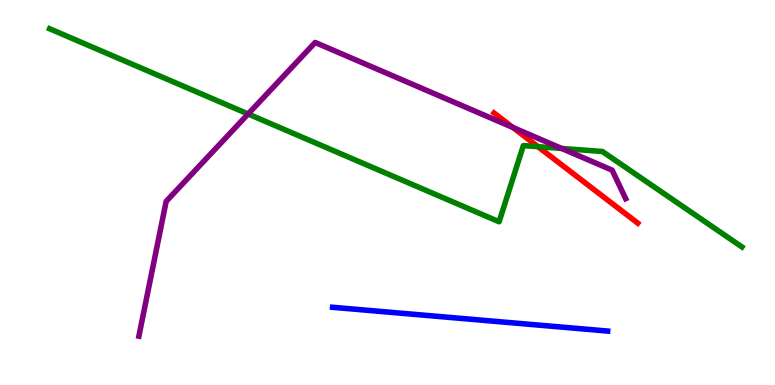[{'lines': ['blue', 'red'], 'intersections': []}, {'lines': ['green', 'red'], 'intersections': [{'x': 6.94, 'y': 6.19}]}, {'lines': ['purple', 'red'], 'intersections': [{'x': 6.62, 'y': 6.69}]}, {'lines': ['blue', 'green'], 'intersections': []}, {'lines': ['blue', 'purple'], 'intersections': []}, {'lines': ['green', 'purple'], 'intersections': [{'x': 3.2, 'y': 7.04}, {'x': 7.25, 'y': 6.14}]}]